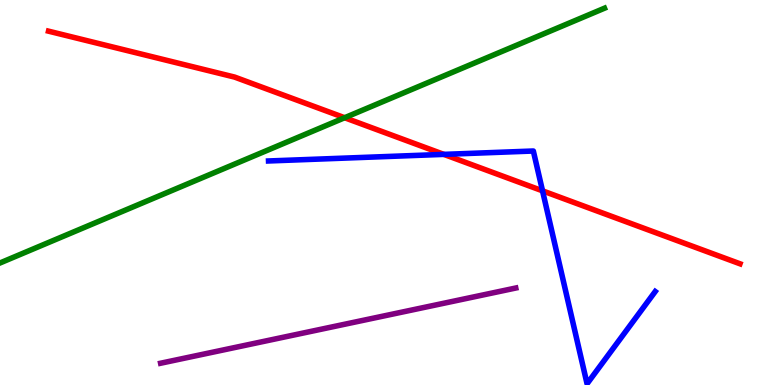[{'lines': ['blue', 'red'], 'intersections': [{'x': 5.73, 'y': 5.99}, {'x': 7.0, 'y': 5.04}]}, {'lines': ['green', 'red'], 'intersections': [{'x': 4.45, 'y': 6.94}]}, {'lines': ['purple', 'red'], 'intersections': []}, {'lines': ['blue', 'green'], 'intersections': []}, {'lines': ['blue', 'purple'], 'intersections': []}, {'lines': ['green', 'purple'], 'intersections': []}]